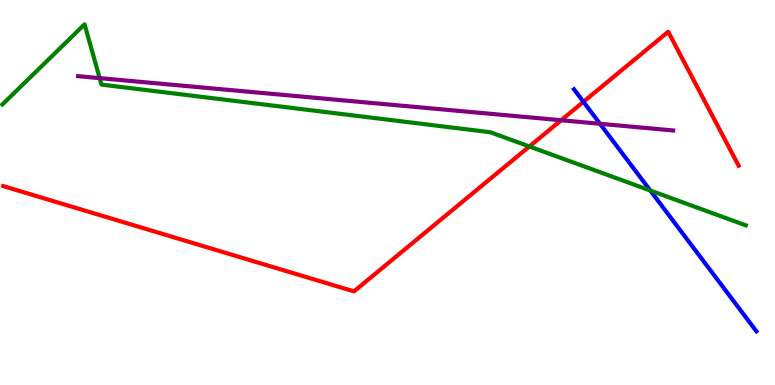[{'lines': ['blue', 'red'], 'intersections': [{'x': 7.53, 'y': 7.36}]}, {'lines': ['green', 'red'], 'intersections': [{'x': 6.83, 'y': 6.2}]}, {'lines': ['purple', 'red'], 'intersections': [{'x': 7.24, 'y': 6.88}]}, {'lines': ['blue', 'green'], 'intersections': [{'x': 8.39, 'y': 5.05}]}, {'lines': ['blue', 'purple'], 'intersections': [{'x': 7.74, 'y': 6.78}]}, {'lines': ['green', 'purple'], 'intersections': [{'x': 1.29, 'y': 7.97}]}]